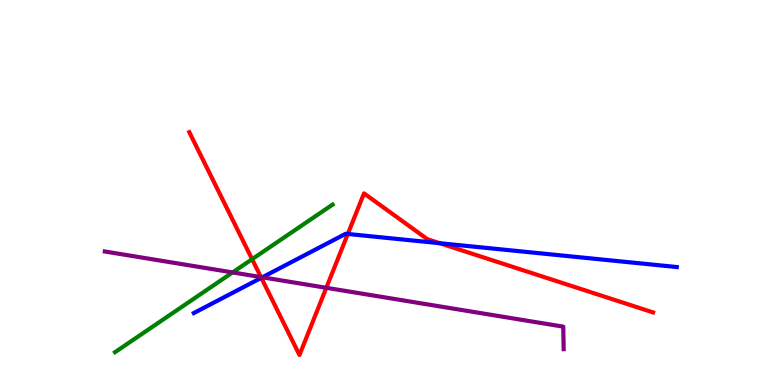[{'lines': ['blue', 'red'], 'intersections': [{'x': 3.37, 'y': 2.78}, {'x': 4.49, 'y': 3.92}, {'x': 5.67, 'y': 3.68}]}, {'lines': ['green', 'red'], 'intersections': [{'x': 3.25, 'y': 3.27}]}, {'lines': ['purple', 'red'], 'intersections': [{'x': 3.37, 'y': 2.8}, {'x': 4.21, 'y': 2.52}]}, {'lines': ['blue', 'green'], 'intersections': []}, {'lines': ['blue', 'purple'], 'intersections': [{'x': 3.38, 'y': 2.8}]}, {'lines': ['green', 'purple'], 'intersections': [{'x': 3.0, 'y': 2.92}]}]